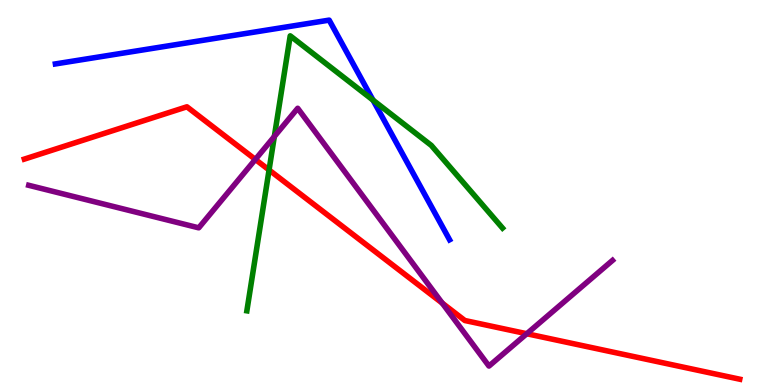[{'lines': ['blue', 'red'], 'intersections': []}, {'lines': ['green', 'red'], 'intersections': [{'x': 3.47, 'y': 5.59}]}, {'lines': ['purple', 'red'], 'intersections': [{'x': 3.29, 'y': 5.86}, {'x': 5.71, 'y': 2.13}, {'x': 6.8, 'y': 1.33}]}, {'lines': ['blue', 'green'], 'intersections': [{'x': 4.81, 'y': 7.4}]}, {'lines': ['blue', 'purple'], 'intersections': []}, {'lines': ['green', 'purple'], 'intersections': [{'x': 3.54, 'y': 6.45}]}]